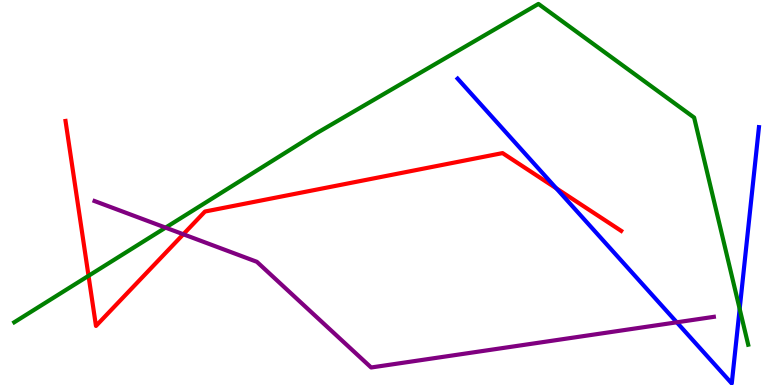[{'lines': ['blue', 'red'], 'intersections': [{'x': 7.18, 'y': 5.11}]}, {'lines': ['green', 'red'], 'intersections': [{'x': 1.14, 'y': 2.84}]}, {'lines': ['purple', 'red'], 'intersections': [{'x': 2.37, 'y': 3.91}]}, {'lines': ['blue', 'green'], 'intersections': [{'x': 9.54, 'y': 1.98}]}, {'lines': ['blue', 'purple'], 'intersections': [{'x': 8.73, 'y': 1.63}]}, {'lines': ['green', 'purple'], 'intersections': [{'x': 2.14, 'y': 4.09}]}]